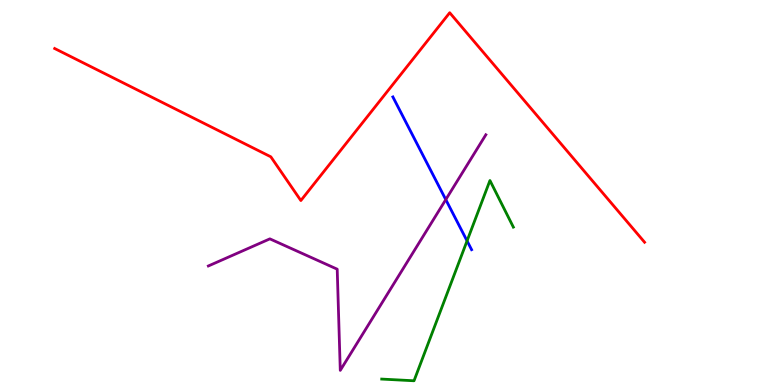[{'lines': ['blue', 'red'], 'intersections': []}, {'lines': ['green', 'red'], 'intersections': []}, {'lines': ['purple', 'red'], 'intersections': []}, {'lines': ['blue', 'green'], 'intersections': [{'x': 6.03, 'y': 3.74}]}, {'lines': ['blue', 'purple'], 'intersections': [{'x': 5.75, 'y': 4.82}]}, {'lines': ['green', 'purple'], 'intersections': []}]